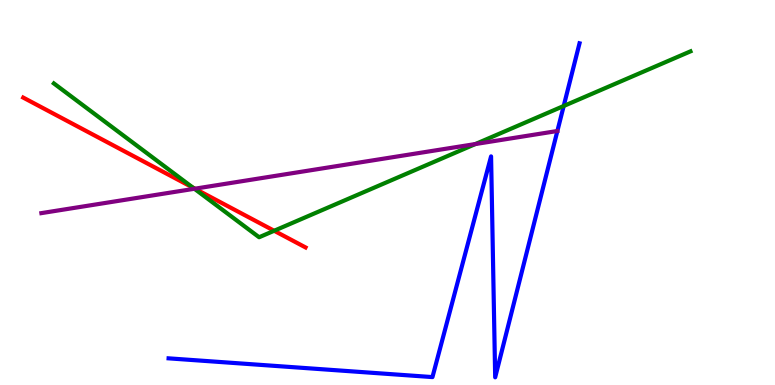[{'lines': ['blue', 'red'], 'intersections': []}, {'lines': ['green', 'red'], 'intersections': [{'x': 2.49, 'y': 5.13}, {'x': 3.54, 'y': 4.01}]}, {'lines': ['purple', 'red'], 'intersections': [{'x': 2.51, 'y': 5.1}]}, {'lines': ['blue', 'green'], 'intersections': [{'x': 7.27, 'y': 7.25}]}, {'lines': ['blue', 'purple'], 'intersections': []}, {'lines': ['green', 'purple'], 'intersections': [{'x': 2.51, 'y': 5.1}, {'x': 6.13, 'y': 6.26}]}]